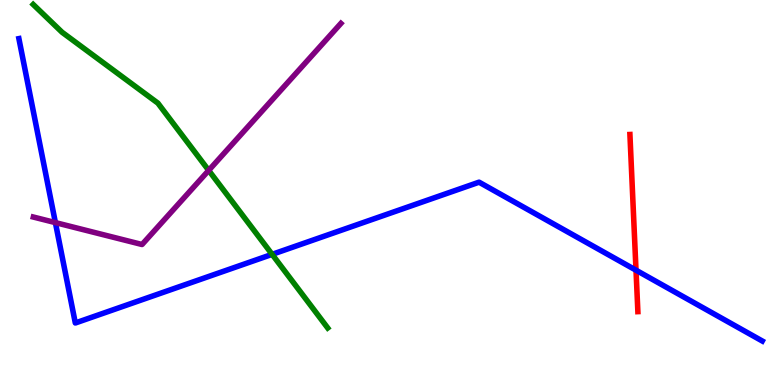[{'lines': ['blue', 'red'], 'intersections': [{'x': 8.21, 'y': 2.98}]}, {'lines': ['green', 'red'], 'intersections': []}, {'lines': ['purple', 'red'], 'intersections': []}, {'lines': ['blue', 'green'], 'intersections': [{'x': 3.51, 'y': 3.39}]}, {'lines': ['blue', 'purple'], 'intersections': [{'x': 0.715, 'y': 4.22}]}, {'lines': ['green', 'purple'], 'intersections': [{'x': 2.69, 'y': 5.57}]}]